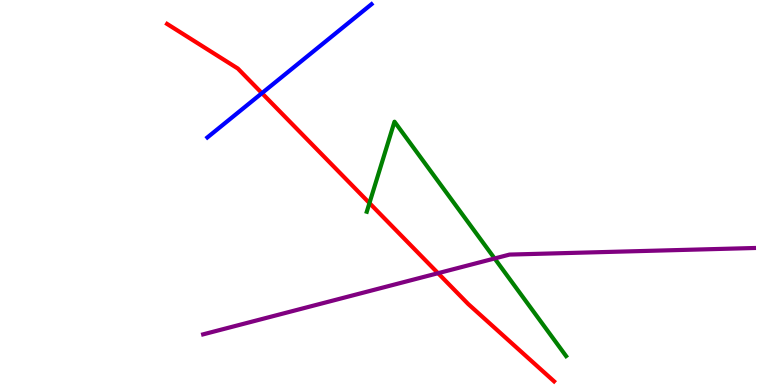[{'lines': ['blue', 'red'], 'intersections': [{'x': 3.38, 'y': 7.58}]}, {'lines': ['green', 'red'], 'intersections': [{'x': 4.77, 'y': 4.73}]}, {'lines': ['purple', 'red'], 'intersections': [{'x': 5.65, 'y': 2.9}]}, {'lines': ['blue', 'green'], 'intersections': []}, {'lines': ['blue', 'purple'], 'intersections': []}, {'lines': ['green', 'purple'], 'intersections': [{'x': 6.38, 'y': 3.29}]}]